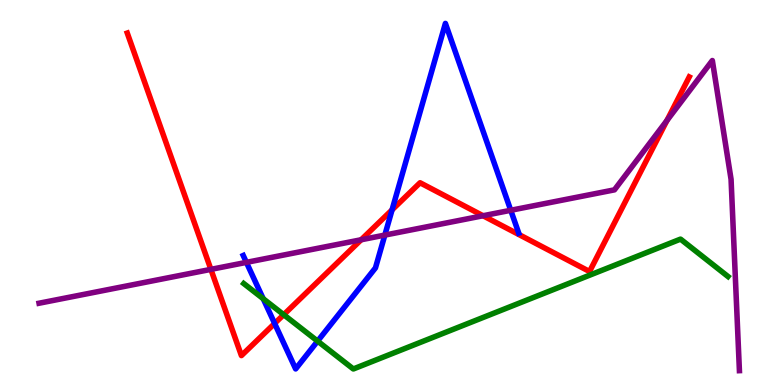[{'lines': ['blue', 'red'], 'intersections': [{'x': 3.54, 'y': 1.6}, {'x': 5.06, 'y': 4.55}]}, {'lines': ['green', 'red'], 'intersections': [{'x': 3.66, 'y': 1.83}]}, {'lines': ['purple', 'red'], 'intersections': [{'x': 2.72, 'y': 3.0}, {'x': 4.66, 'y': 3.77}, {'x': 6.23, 'y': 4.4}, {'x': 8.61, 'y': 6.87}]}, {'lines': ['blue', 'green'], 'intersections': [{'x': 3.4, 'y': 2.24}, {'x': 4.1, 'y': 1.14}]}, {'lines': ['blue', 'purple'], 'intersections': [{'x': 3.18, 'y': 3.19}, {'x': 4.97, 'y': 3.89}, {'x': 6.59, 'y': 4.54}]}, {'lines': ['green', 'purple'], 'intersections': []}]